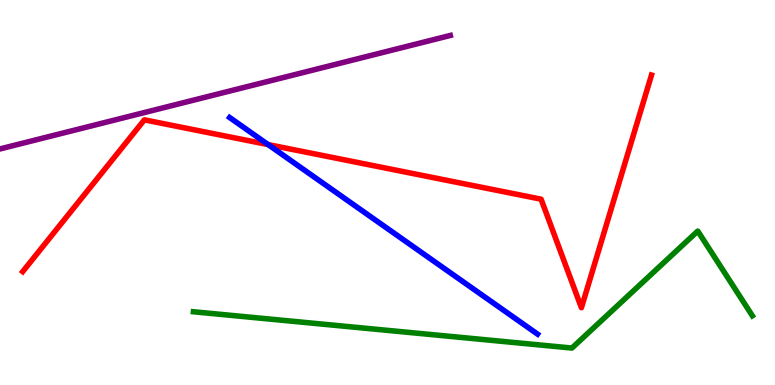[{'lines': ['blue', 'red'], 'intersections': [{'x': 3.46, 'y': 6.24}]}, {'lines': ['green', 'red'], 'intersections': []}, {'lines': ['purple', 'red'], 'intersections': []}, {'lines': ['blue', 'green'], 'intersections': []}, {'lines': ['blue', 'purple'], 'intersections': []}, {'lines': ['green', 'purple'], 'intersections': []}]